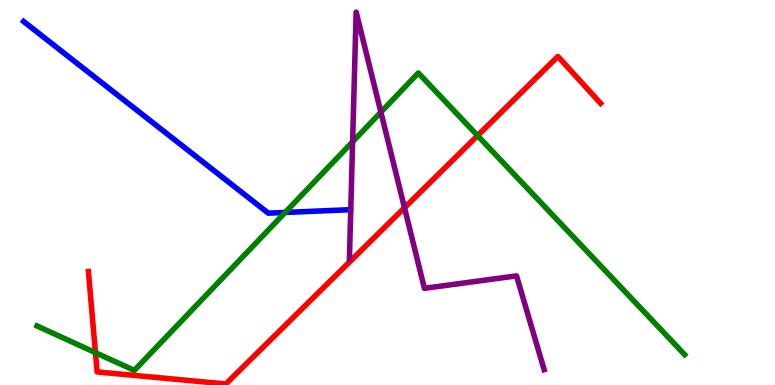[{'lines': ['blue', 'red'], 'intersections': []}, {'lines': ['green', 'red'], 'intersections': [{'x': 1.23, 'y': 0.84}, {'x': 6.16, 'y': 6.48}]}, {'lines': ['purple', 'red'], 'intersections': [{'x': 5.22, 'y': 4.6}]}, {'lines': ['blue', 'green'], 'intersections': [{'x': 3.68, 'y': 4.48}]}, {'lines': ['blue', 'purple'], 'intersections': []}, {'lines': ['green', 'purple'], 'intersections': [{'x': 4.55, 'y': 6.32}, {'x': 4.91, 'y': 7.09}]}]